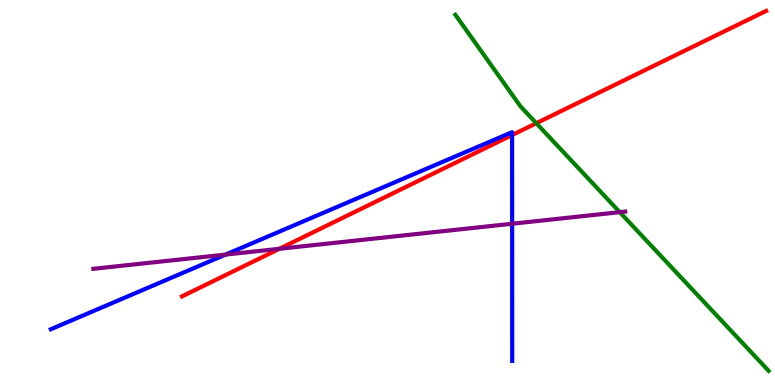[{'lines': ['blue', 'red'], 'intersections': [{'x': 6.61, 'y': 6.49}]}, {'lines': ['green', 'red'], 'intersections': [{'x': 6.92, 'y': 6.8}]}, {'lines': ['purple', 'red'], 'intersections': [{'x': 3.6, 'y': 3.54}]}, {'lines': ['blue', 'green'], 'intersections': []}, {'lines': ['blue', 'purple'], 'intersections': [{'x': 2.91, 'y': 3.39}, {'x': 6.61, 'y': 4.19}]}, {'lines': ['green', 'purple'], 'intersections': [{'x': 8.0, 'y': 4.49}]}]